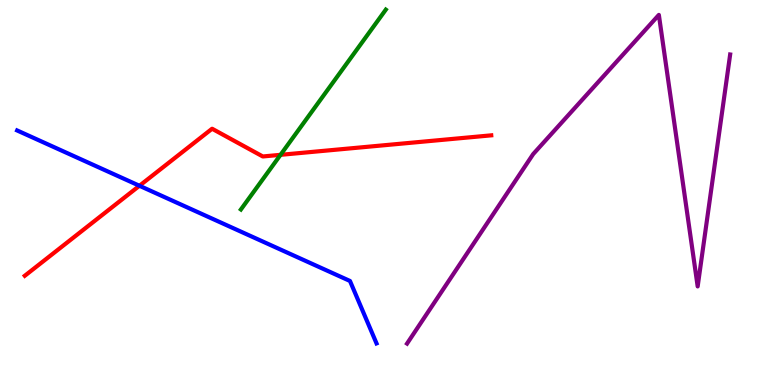[{'lines': ['blue', 'red'], 'intersections': [{'x': 1.8, 'y': 5.17}]}, {'lines': ['green', 'red'], 'intersections': [{'x': 3.62, 'y': 5.98}]}, {'lines': ['purple', 'red'], 'intersections': []}, {'lines': ['blue', 'green'], 'intersections': []}, {'lines': ['blue', 'purple'], 'intersections': []}, {'lines': ['green', 'purple'], 'intersections': []}]